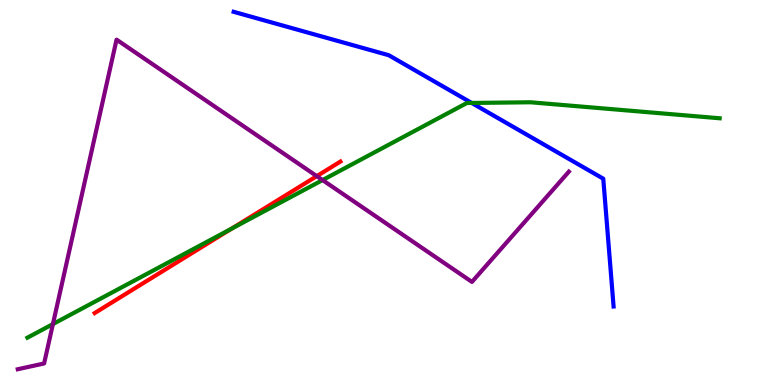[{'lines': ['blue', 'red'], 'intersections': []}, {'lines': ['green', 'red'], 'intersections': [{'x': 2.99, 'y': 4.06}]}, {'lines': ['purple', 'red'], 'intersections': [{'x': 4.09, 'y': 5.43}]}, {'lines': ['blue', 'green'], 'intersections': [{'x': 6.09, 'y': 7.33}]}, {'lines': ['blue', 'purple'], 'intersections': []}, {'lines': ['green', 'purple'], 'intersections': [{'x': 0.683, 'y': 1.58}, {'x': 4.16, 'y': 5.32}]}]